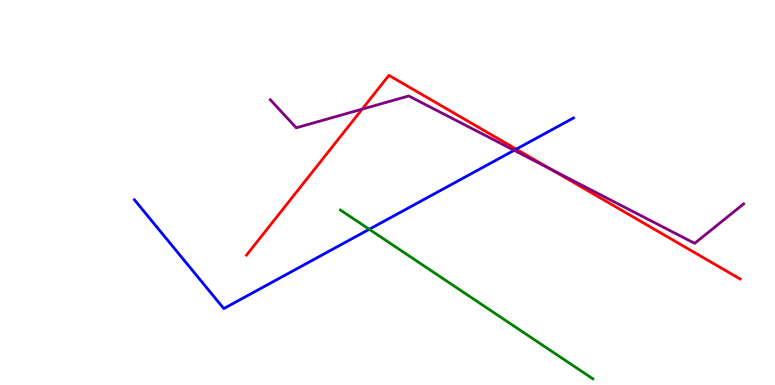[{'lines': ['blue', 'red'], 'intersections': [{'x': 6.66, 'y': 6.13}]}, {'lines': ['green', 'red'], 'intersections': []}, {'lines': ['purple', 'red'], 'intersections': [{'x': 4.67, 'y': 7.16}, {'x': 7.1, 'y': 5.61}]}, {'lines': ['blue', 'green'], 'intersections': [{'x': 4.76, 'y': 4.04}]}, {'lines': ['blue', 'purple'], 'intersections': [{'x': 6.63, 'y': 6.1}]}, {'lines': ['green', 'purple'], 'intersections': []}]